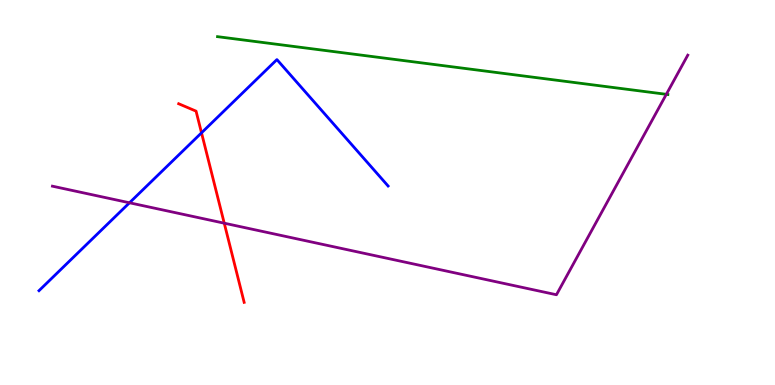[{'lines': ['blue', 'red'], 'intersections': [{'x': 2.6, 'y': 6.55}]}, {'lines': ['green', 'red'], 'intersections': []}, {'lines': ['purple', 'red'], 'intersections': [{'x': 2.89, 'y': 4.2}]}, {'lines': ['blue', 'green'], 'intersections': []}, {'lines': ['blue', 'purple'], 'intersections': [{'x': 1.67, 'y': 4.73}]}, {'lines': ['green', 'purple'], 'intersections': [{'x': 8.6, 'y': 7.55}]}]